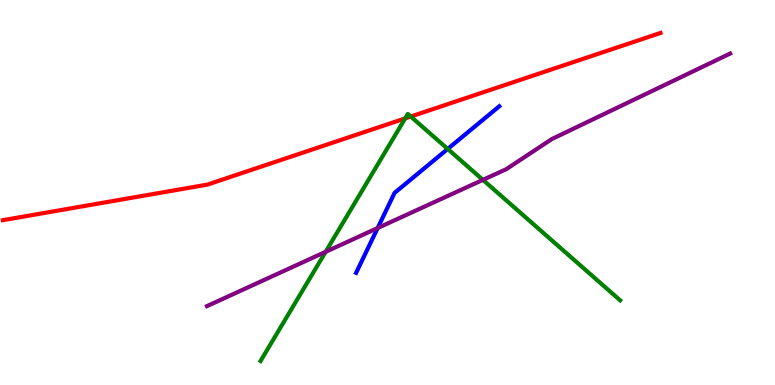[{'lines': ['blue', 'red'], 'intersections': []}, {'lines': ['green', 'red'], 'intersections': [{'x': 5.23, 'y': 6.92}, {'x': 5.3, 'y': 6.97}]}, {'lines': ['purple', 'red'], 'intersections': []}, {'lines': ['blue', 'green'], 'intersections': [{'x': 5.78, 'y': 6.13}]}, {'lines': ['blue', 'purple'], 'intersections': [{'x': 4.87, 'y': 4.08}]}, {'lines': ['green', 'purple'], 'intersections': [{'x': 4.2, 'y': 3.46}, {'x': 6.23, 'y': 5.33}]}]